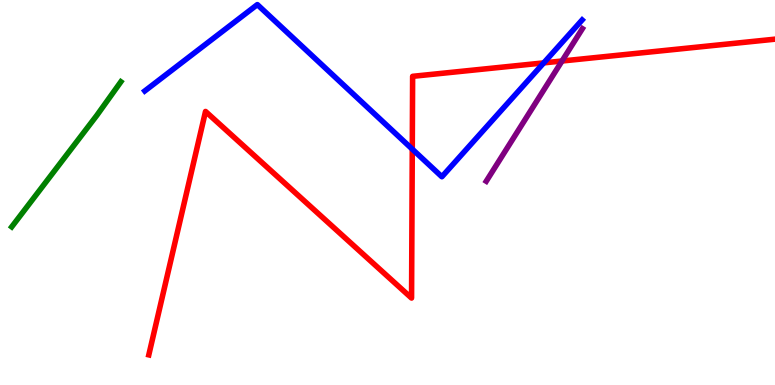[{'lines': ['blue', 'red'], 'intersections': [{'x': 5.32, 'y': 6.13}, {'x': 7.02, 'y': 8.37}]}, {'lines': ['green', 'red'], 'intersections': []}, {'lines': ['purple', 'red'], 'intersections': [{'x': 7.25, 'y': 8.42}]}, {'lines': ['blue', 'green'], 'intersections': []}, {'lines': ['blue', 'purple'], 'intersections': []}, {'lines': ['green', 'purple'], 'intersections': []}]